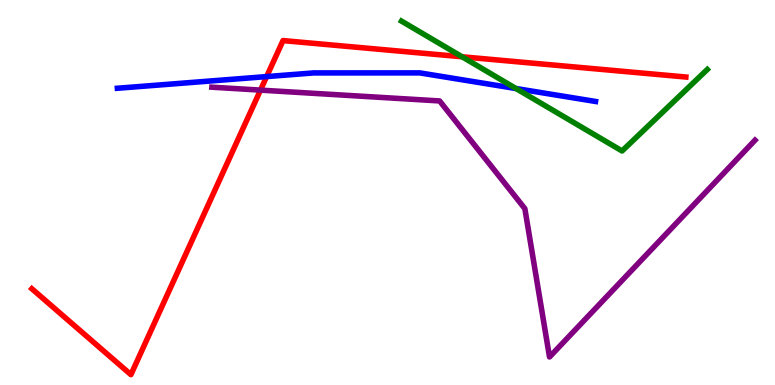[{'lines': ['blue', 'red'], 'intersections': [{'x': 3.44, 'y': 8.01}]}, {'lines': ['green', 'red'], 'intersections': [{'x': 5.96, 'y': 8.53}]}, {'lines': ['purple', 'red'], 'intersections': [{'x': 3.36, 'y': 7.66}]}, {'lines': ['blue', 'green'], 'intersections': [{'x': 6.66, 'y': 7.7}]}, {'lines': ['blue', 'purple'], 'intersections': []}, {'lines': ['green', 'purple'], 'intersections': []}]